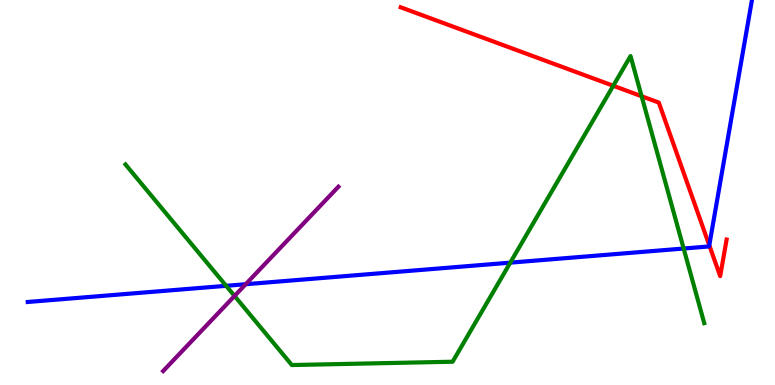[{'lines': ['blue', 'red'], 'intersections': [{'x': 9.15, 'y': 3.63}]}, {'lines': ['green', 'red'], 'intersections': [{'x': 7.91, 'y': 7.77}, {'x': 8.28, 'y': 7.5}]}, {'lines': ['purple', 'red'], 'intersections': []}, {'lines': ['blue', 'green'], 'intersections': [{'x': 2.92, 'y': 2.58}, {'x': 6.58, 'y': 3.18}, {'x': 8.82, 'y': 3.54}]}, {'lines': ['blue', 'purple'], 'intersections': [{'x': 3.17, 'y': 2.62}]}, {'lines': ['green', 'purple'], 'intersections': [{'x': 3.03, 'y': 2.31}]}]